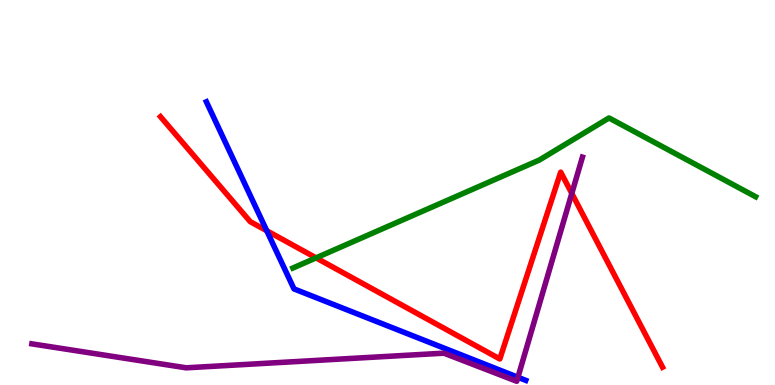[{'lines': ['blue', 'red'], 'intersections': [{'x': 3.44, 'y': 4.01}]}, {'lines': ['green', 'red'], 'intersections': [{'x': 4.08, 'y': 3.3}]}, {'lines': ['purple', 'red'], 'intersections': [{'x': 7.38, 'y': 4.98}]}, {'lines': ['blue', 'green'], 'intersections': []}, {'lines': ['blue', 'purple'], 'intersections': [{'x': 6.68, 'y': 0.201}]}, {'lines': ['green', 'purple'], 'intersections': []}]